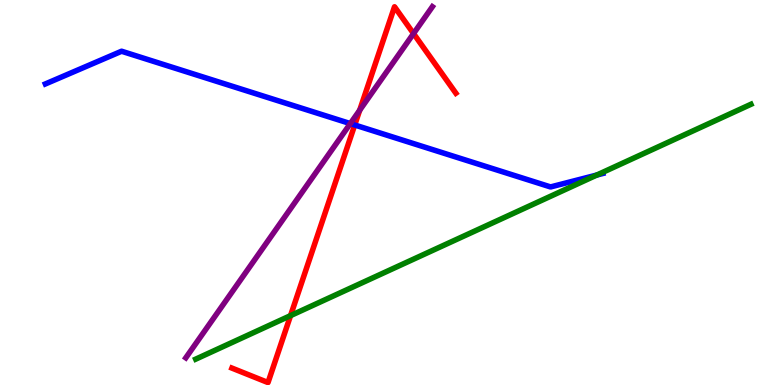[{'lines': ['blue', 'red'], 'intersections': [{'x': 4.58, 'y': 6.75}]}, {'lines': ['green', 'red'], 'intersections': [{'x': 3.75, 'y': 1.8}]}, {'lines': ['purple', 'red'], 'intersections': [{'x': 4.64, 'y': 7.14}, {'x': 5.34, 'y': 9.13}]}, {'lines': ['blue', 'green'], 'intersections': [{'x': 7.7, 'y': 5.45}]}, {'lines': ['blue', 'purple'], 'intersections': [{'x': 4.52, 'y': 6.79}]}, {'lines': ['green', 'purple'], 'intersections': []}]